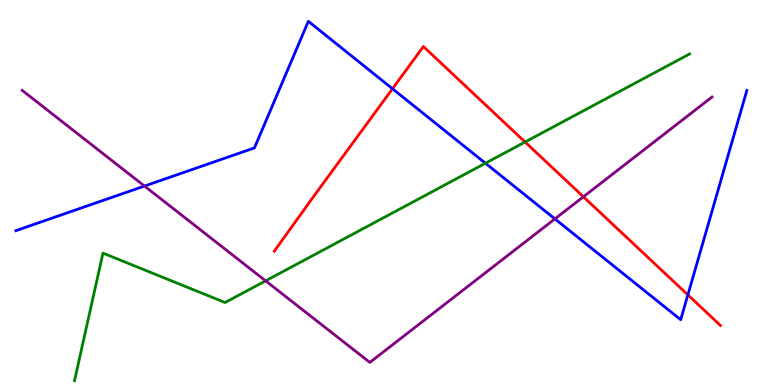[{'lines': ['blue', 'red'], 'intersections': [{'x': 5.06, 'y': 7.69}, {'x': 8.88, 'y': 2.34}]}, {'lines': ['green', 'red'], 'intersections': [{'x': 6.78, 'y': 6.31}]}, {'lines': ['purple', 'red'], 'intersections': [{'x': 7.53, 'y': 4.89}]}, {'lines': ['blue', 'green'], 'intersections': [{'x': 6.26, 'y': 5.76}]}, {'lines': ['blue', 'purple'], 'intersections': [{'x': 1.86, 'y': 5.17}, {'x': 7.16, 'y': 4.31}]}, {'lines': ['green', 'purple'], 'intersections': [{'x': 3.43, 'y': 2.71}]}]